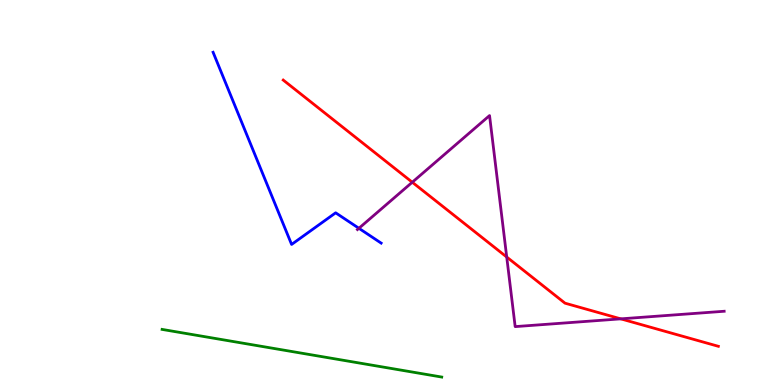[{'lines': ['blue', 'red'], 'intersections': []}, {'lines': ['green', 'red'], 'intersections': []}, {'lines': ['purple', 'red'], 'intersections': [{'x': 5.32, 'y': 5.27}, {'x': 6.54, 'y': 3.32}, {'x': 8.01, 'y': 1.72}]}, {'lines': ['blue', 'green'], 'intersections': []}, {'lines': ['blue', 'purple'], 'intersections': [{'x': 4.63, 'y': 4.07}]}, {'lines': ['green', 'purple'], 'intersections': []}]